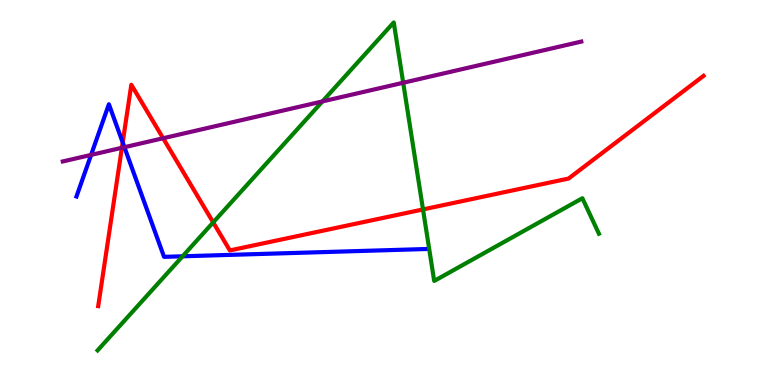[{'lines': ['blue', 'red'], 'intersections': [{'x': 1.58, 'y': 6.3}]}, {'lines': ['green', 'red'], 'intersections': [{'x': 2.75, 'y': 4.22}, {'x': 5.46, 'y': 4.56}]}, {'lines': ['purple', 'red'], 'intersections': [{'x': 1.57, 'y': 6.16}, {'x': 2.1, 'y': 6.41}]}, {'lines': ['blue', 'green'], 'intersections': [{'x': 2.36, 'y': 3.34}]}, {'lines': ['blue', 'purple'], 'intersections': [{'x': 1.18, 'y': 5.98}, {'x': 1.61, 'y': 6.18}]}, {'lines': ['green', 'purple'], 'intersections': [{'x': 4.16, 'y': 7.37}, {'x': 5.2, 'y': 7.85}]}]